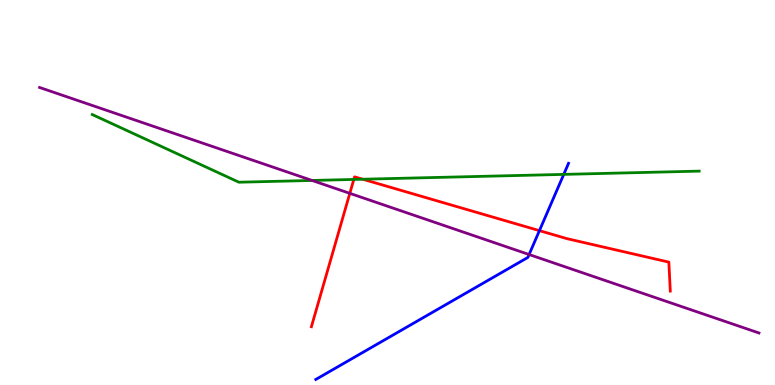[{'lines': ['blue', 'red'], 'intersections': [{'x': 6.96, 'y': 4.01}]}, {'lines': ['green', 'red'], 'intersections': [{'x': 4.57, 'y': 5.34}, {'x': 4.68, 'y': 5.34}]}, {'lines': ['purple', 'red'], 'intersections': [{'x': 4.51, 'y': 4.98}]}, {'lines': ['blue', 'green'], 'intersections': [{'x': 7.27, 'y': 5.47}]}, {'lines': ['blue', 'purple'], 'intersections': [{'x': 6.83, 'y': 3.39}]}, {'lines': ['green', 'purple'], 'intersections': [{'x': 4.03, 'y': 5.31}]}]